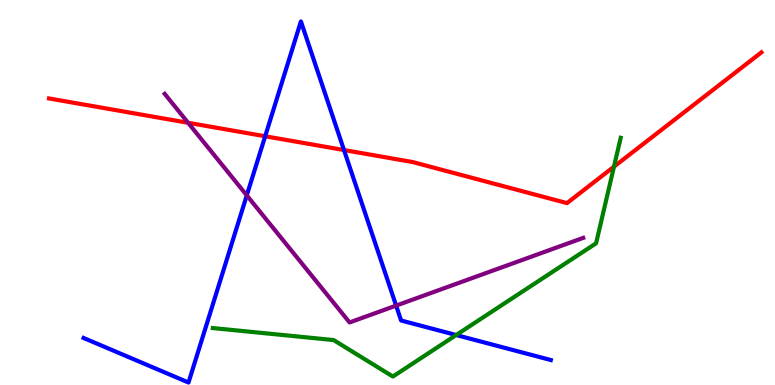[{'lines': ['blue', 'red'], 'intersections': [{'x': 3.42, 'y': 6.46}, {'x': 4.44, 'y': 6.1}]}, {'lines': ['green', 'red'], 'intersections': [{'x': 7.92, 'y': 5.67}]}, {'lines': ['purple', 'red'], 'intersections': [{'x': 2.43, 'y': 6.81}]}, {'lines': ['blue', 'green'], 'intersections': [{'x': 5.89, 'y': 1.3}]}, {'lines': ['blue', 'purple'], 'intersections': [{'x': 3.18, 'y': 4.93}, {'x': 5.11, 'y': 2.06}]}, {'lines': ['green', 'purple'], 'intersections': []}]